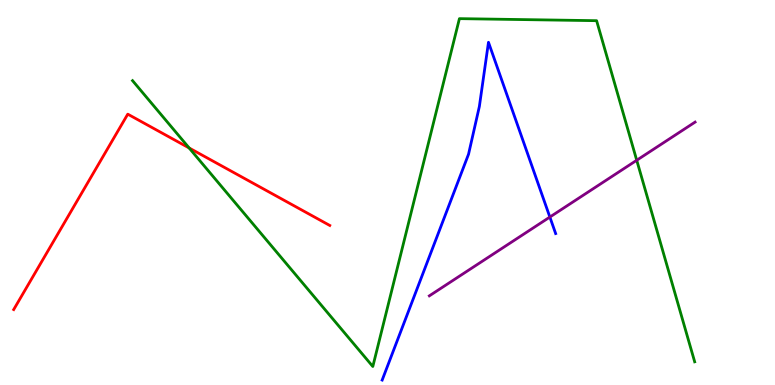[{'lines': ['blue', 'red'], 'intersections': []}, {'lines': ['green', 'red'], 'intersections': [{'x': 2.44, 'y': 6.16}]}, {'lines': ['purple', 'red'], 'intersections': []}, {'lines': ['blue', 'green'], 'intersections': []}, {'lines': ['blue', 'purple'], 'intersections': [{'x': 7.09, 'y': 4.36}]}, {'lines': ['green', 'purple'], 'intersections': [{'x': 8.22, 'y': 5.84}]}]